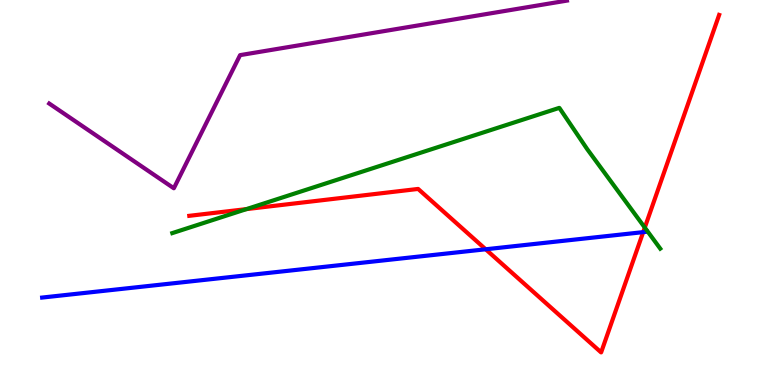[{'lines': ['blue', 'red'], 'intersections': [{'x': 6.27, 'y': 3.53}, {'x': 8.3, 'y': 3.97}]}, {'lines': ['green', 'red'], 'intersections': [{'x': 3.18, 'y': 4.57}, {'x': 8.32, 'y': 4.09}]}, {'lines': ['purple', 'red'], 'intersections': []}, {'lines': ['blue', 'green'], 'intersections': []}, {'lines': ['blue', 'purple'], 'intersections': []}, {'lines': ['green', 'purple'], 'intersections': []}]